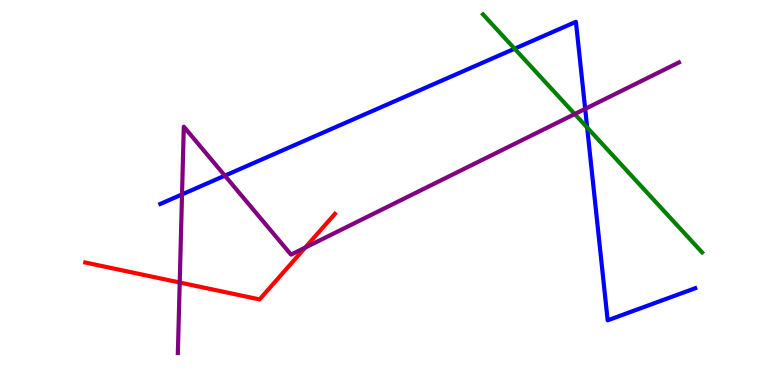[{'lines': ['blue', 'red'], 'intersections': []}, {'lines': ['green', 'red'], 'intersections': []}, {'lines': ['purple', 'red'], 'intersections': [{'x': 2.32, 'y': 2.66}, {'x': 3.94, 'y': 3.57}]}, {'lines': ['blue', 'green'], 'intersections': [{'x': 6.64, 'y': 8.74}, {'x': 7.58, 'y': 6.69}]}, {'lines': ['blue', 'purple'], 'intersections': [{'x': 2.35, 'y': 4.95}, {'x': 2.9, 'y': 5.44}, {'x': 7.55, 'y': 7.17}]}, {'lines': ['green', 'purple'], 'intersections': [{'x': 7.42, 'y': 7.04}]}]